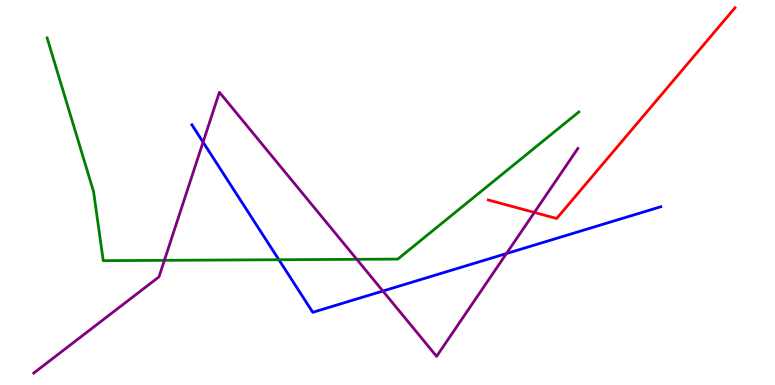[{'lines': ['blue', 'red'], 'intersections': []}, {'lines': ['green', 'red'], 'intersections': []}, {'lines': ['purple', 'red'], 'intersections': [{'x': 6.9, 'y': 4.48}]}, {'lines': ['blue', 'green'], 'intersections': [{'x': 3.6, 'y': 3.25}]}, {'lines': ['blue', 'purple'], 'intersections': [{'x': 2.62, 'y': 6.31}, {'x': 4.94, 'y': 2.44}, {'x': 6.53, 'y': 3.41}]}, {'lines': ['green', 'purple'], 'intersections': [{'x': 2.12, 'y': 3.24}, {'x': 4.6, 'y': 3.26}]}]